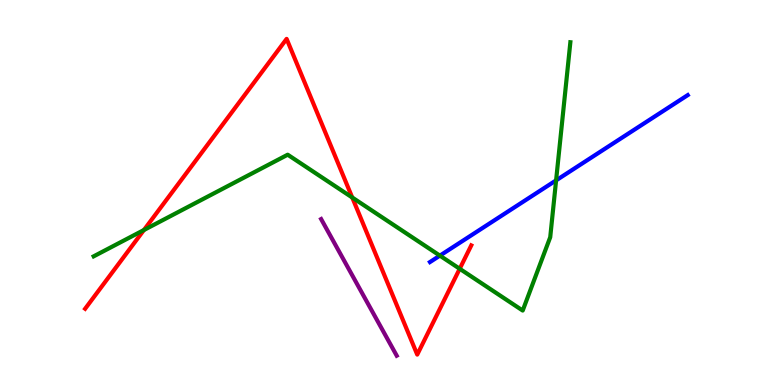[{'lines': ['blue', 'red'], 'intersections': []}, {'lines': ['green', 'red'], 'intersections': [{'x': 1.86, 'y': 4.03}, {'x': 4.55, 'y': 4.87}, {'x': 5.93, 'y': 3.02}]}, {'lines': ['purple', 'red'], 'intersections': []}, {'lines': ['blue', 'green'], 'intersections': [{'x': 5.68, 'y': 3.36}, {'x': 7.18, 'y': 5.32}]}, {'lines': ['blue', 'purple'], 'intersections': []}, {'lines': ['green', 'purple'], 'intersections': []}]